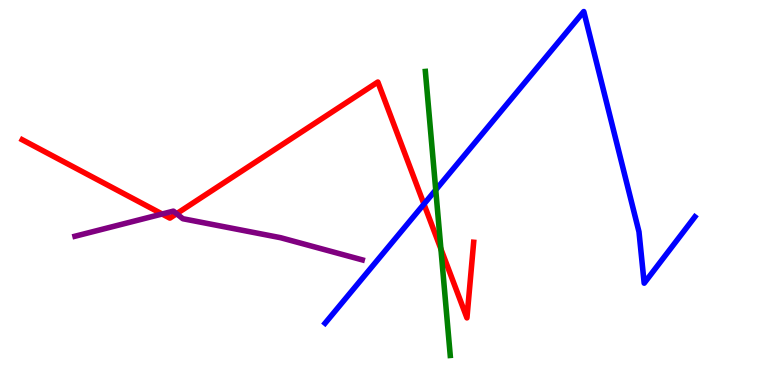[{'lines': ['blue', 'red'], 'intersections': [{'x': 5.47, 'y': 4.7}]}, {'lines': ['green', 'red'], 'intersections': [{'x': 5.69, 'y': 3.53}]}, {'lines': ['purple', 'red'], 'intersections': [{'x': 2.09, 'y': 4.44}, {'x': 2.28, 'y': 4.45}]}, {'lines': ['blue', 'green'], 'intersections': [{'x': 5.62, 'y': 5.07}]}, {'lines': ['blue', 'purple'], 'intersections': []}, {'lines': ['green', 'purple'], 'intersections': []}]